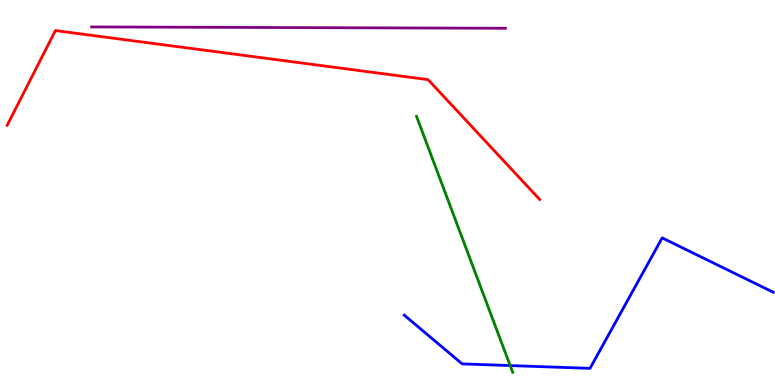[{'lines': ['blue', 'red'], 'intersections': []}, {'lines': ['green', 'red'], 'intersections': []}, {'lines': ['purple', 'red'], 'intersections': []}, {'lines': ['blue', 'green'], 'intersections': [{'x': 6.58, 'y': 0.505}]}, {'lines': ['blue', 'purple'], 'intersections': []}, {'lines': ['green', 'purple'], 'intersections': []}]